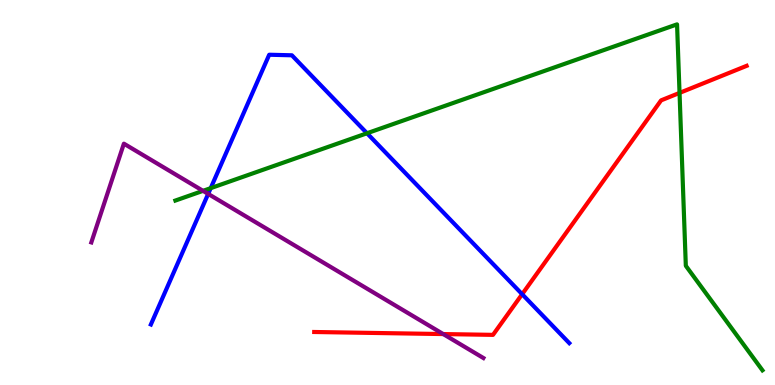[{'lines': ['blue', 'red'], 'intersections': [{'x': 6.74, 'y': 2.36}]}, {'lines': ['green', 'red'], 'intersections': [{'x': 8.77, 'y': 7.59}]}, {'lines': ['purple', 'red'], 'intersections': [{'x': 5.72, 'y': 1.32}]}, {'lines': ['blue', 'green'], 'intersections': [{'x': 2.72, 'y': 5.11}, {'x': 4.74, 'y': 6.54}]}, {'lines': ['blue', 'purple'], 'intersections': [{'x': 2.69, 'y': 4.96}]}, {'lines': ['green', 'purple'], 'intersections': [{'x': 2.62, 'y': 5.04}]}]